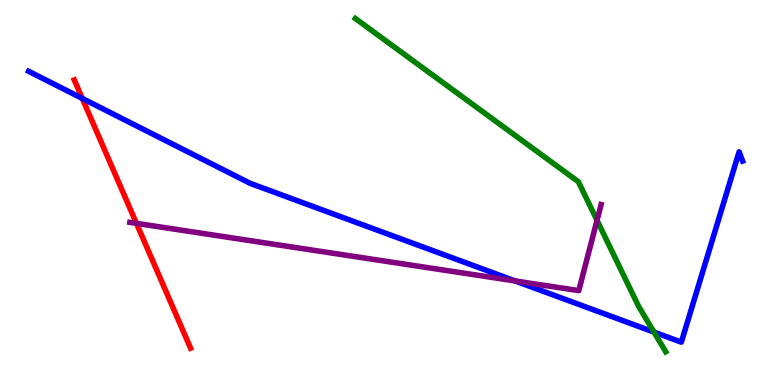[{'lines': ['blue', 'red'], 'intersections': [{'x': 1.06, 'y': 7.44}]}, {'lines': ['green', 'red'], 'intersections': []}, {'lines': ['purple', 'red'], 'intersections': [{'x': 1.76, 'y': 4.2}]}, {'lines': ['blue', 'green'], 'intersections': [{'x': 8.44, 'y': 1.37}]}, {'lines': ['blue', 'purple'], 'intersections': [{'x': 6.65, 'y': 2.7}]}, {'lines': ['green', 'purple'], 'intersections': [{'x': 7.7, 'y': 4.28}]}]